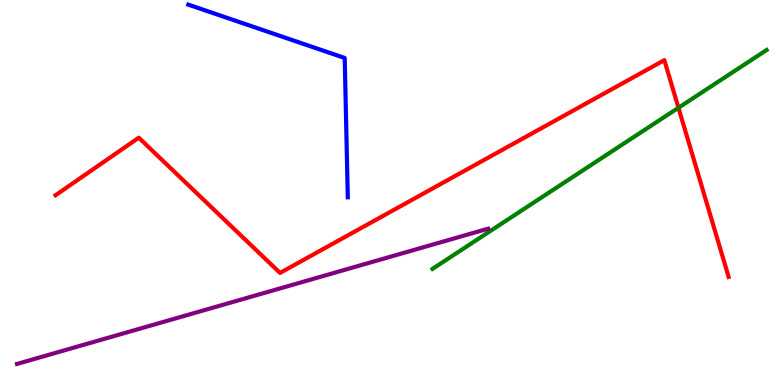[{'lines': ['blue', 'red'], 'intersections': []}, {'lines': ['green', 'red'], 'intersections': [{'x': 8.75, 'y': 7.2}]}, {'lines': ['purple', 'red'], 'intersections': []}, {'lines': ['blue', 'green'], 'intersections': []}, {'lines': ['blue', 'purple'], 'intersections': []}, {'lines': ['green', 'purple'], 'intersections': []}]